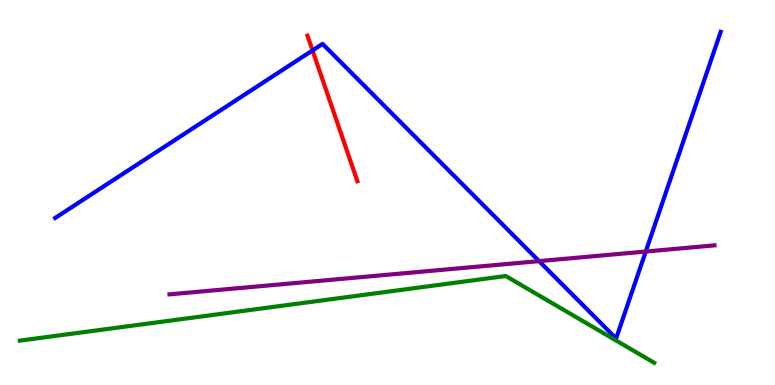[{'lines': ['blue', 'red'], 'intersections': [{'x': 4.03, 'y': 8.69}]}, {'lines': ['green', 'red'], 'intersections': []}, {'lines': ['purple', 'red'], 'intersections': []}, {'lines': ['blue', 'green'], 'intersections': []}, {'lines': ['blue', 'purple'], 'intersections': [{'x': 6.96, 'y': 3.22}, {'x': 8.33, 'y': 3.47}]}, {'lines': ['green', 'purple'], 'intersections': []}]